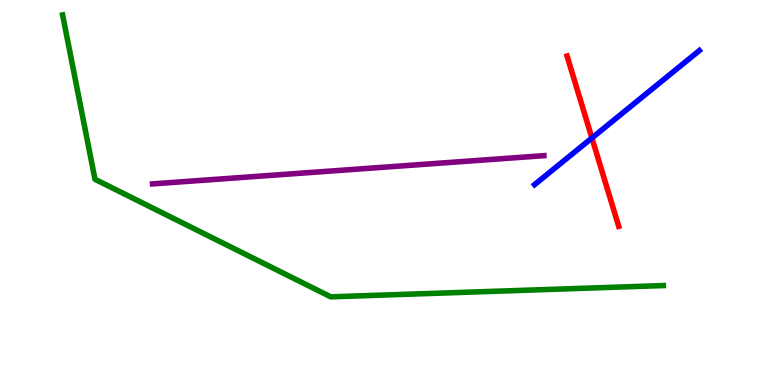[{'lines': ['blue', 'red'], 'intersections': [{'x': 7.64, 'y': 6.42}]}, {'lines': ['green', 'red'], 'intersections': []}, {'lines': ['purple', 'red'], 'intersections': []}, {'lines': ['blue', 'green'], 'intersections': []}, {'lines': ['blue', 'purple'], 'intersections': []}, {'lines': ['green', 'purple'], 'intersections': []}]